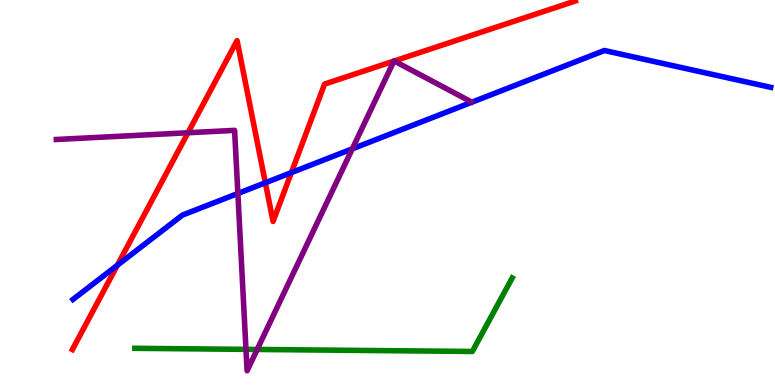[{'lines': ['blue', 'red'], 'intersections': [{'x': 1.51, 'y': 3.11}, {'x': 3.42, 'y': 5.25}, {'x': 3.76, 'y': 5.52}]}, {'lines': ['green', 'red'], 'intersections': []}, {'lines': ['purple', 'red'], 'intersections': [{'x': 2.43, 'y': 6.55}, {'x': 5.08, 'y': 8.41}, {'x': 5.09, 'y': 8.42}]}, {'lines': ['blue', 'green'], 'intersections': []}, {'lines': ['blue', 'purple'], 'intersections': [{'x': 3.07, 'y': 4.97}, {'x': 4.55, 'y': 6.13}]}, {'lines': ['green', 'purple'], 'intersections': [{'x': 3.17, 'y': 0.926}, {'x': 3.32, 'y': 0.923}]}]